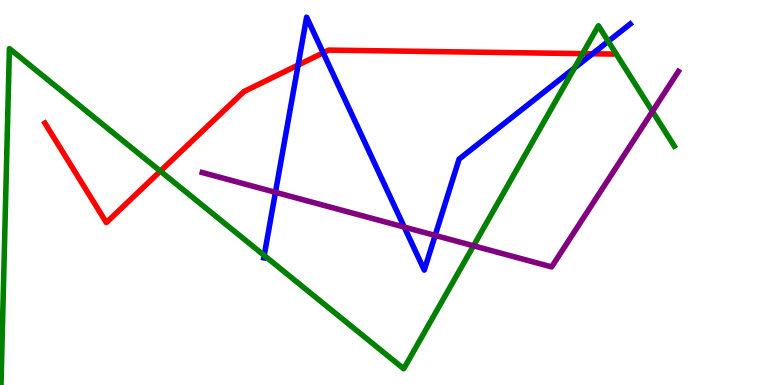[{'lines': ['blue', 'red'], 'intersections': [{'x': 3.85, 'y': 8.31}, {'x': 4.17, 'y': 8.63}, {'x': 7.65, 'y': 8.6}]}, {'lines': ['green', 'red'], 'intersections': [{'x': 2.07, 'y': 5.55}, {'x': 7.52, 'y': 8.61}]}, {'lines': ['purple', 'red'], 'intersections': []}, {'lines': ['blue', 'green'], 'intersections': [{'x': 3.41, 'y': 3.36}, {'x': 7.41, 'y': 8.23}, {'x': 7.85, 'y': 8.93}]}, {'lines': ['blue', 'purple'], 'intersections': [{'x': 3.55, 'y': 5.01}, {'x': 5.22, 'y': 4.1}, {'x': 5.61, 'y': 3.88}]}, {'lines': ['green', 'purple'], 'intersections': [{'x': 6.11, 'y': 3.62}, {'x': 8.42, 'y': 7.11}]}]